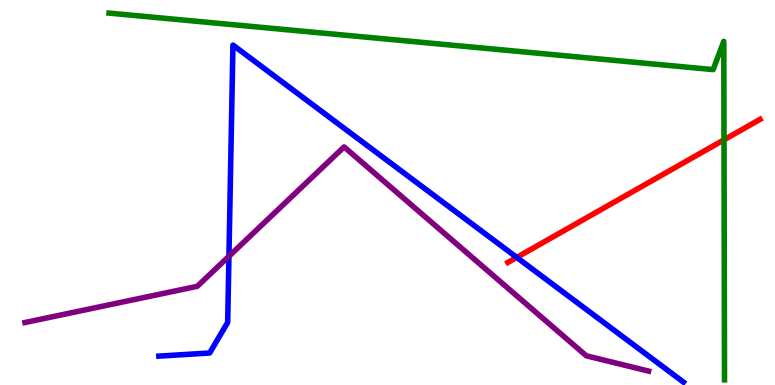[{'lines': ['blue', 'red'], 'intersections': [{'x': 6.67, 'y': 3.31}]}, {'lines': ['green', 'red'], 'intersections': [{'x': 9.34, 'y': 6.37}]}, {'lines': ['purple', 'red'], 'intersections': []}, {'lines': ['blue', 'green'], 'intersections': []}, {'lines': ['blue', 'purple'], 'intersections': [{'x': 2.95, 'y': 3.34}]}, {'lines': ['green', 'purple'], 'intersections': []}]